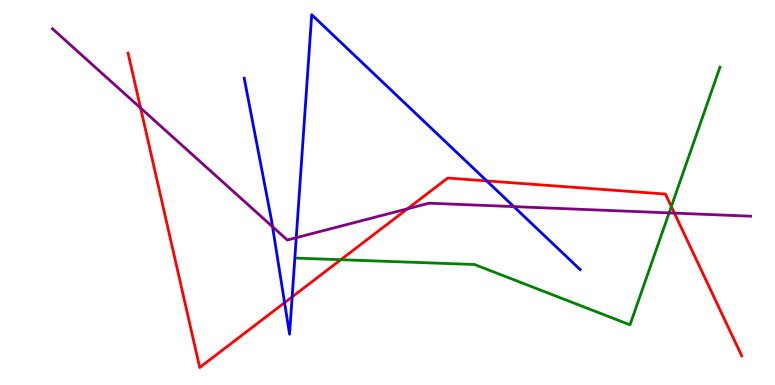[{'lines': ['blue', 'red'], 'intersections': [{'x': 3.67, 'y': 2.14}, {'x': 3.77, 'y': 2.29}, {'x': 6.28, 'y': 5.3}]}, {'lines': ['green', 'red'], 'intersections': [{'x': 4.4, 'y': 3.25}, {'x': 8.66, 'y': 4.64}]}, {'lines': ['purple', 'red'], 'intersections': [{'x': 1.81, 'y': 7.19}, {'x': 5.26, 'y': 4.58}, {'x': 8.7, 'y': 4.46}]}, {'lines': ['blue', 'green'], 'intersections': []}, {'lines': ['blue', 'purple'], 'intersections': [{'x': 3.52, 'y': 4.11}, {'x': 3.82, 'y': 3.83}, {'x': 6.63, 'y': 4.63}]}, {'lines': ['green', 'purple'], 'intersections': [{'x': 8.63, 'y': 4.47}]}]